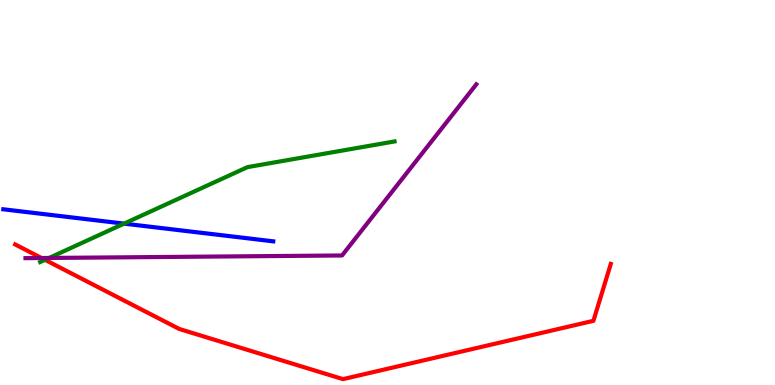[{'lines': ['blue', 'red'], 'intersections': []}, {'lines': ['green', 'red'], 'intersections': [{'x': 0.581, 'y': 3.25}]}, {'lines': ['purple', 'red'], 'intersections': [{'x': 0.536, 'y': 3.3}]}, {'lines': ['blue', 'green'], 'intersections': [{'x': 1.6, 'y': 4.19}]}, {'lines': ['blue', 'purple'], 'intersections': []}, {'lines': ['green', 'purple'], 'intersections': [{'x': 0.633, 'y': 3.3}]}]